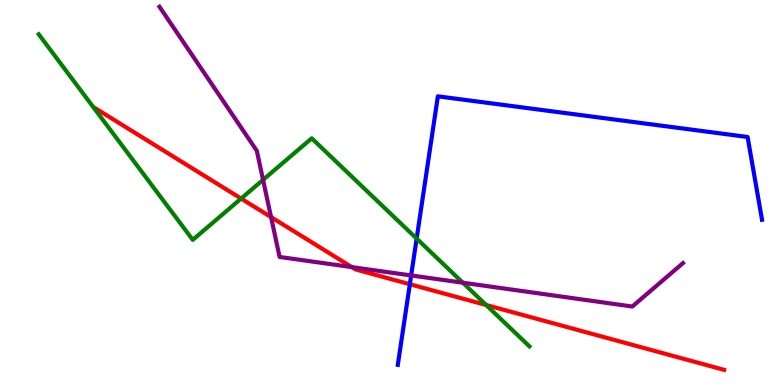[{'lines': ['blue', 'red'], 'intersections': [{'x': 5.29, 'y': 2.62}]}, {'lines': ['green', 'red'], 'intersections': [{'x': 3.11, 'y': 4.84}, {'x': 6.27, 'y': 2.08}]}, {'lines': ['purple', 'red'], 'intersections': [{'x': 3.5, 'y': 4.36}, {'x': 4.54, 'y': 3.06}]}, {'lines': ['blue', 'green'], 'intersections': [{'x': 5.38, 'y': 3.8}]}, {'lines': ['blue', 'purple'], 'intersections': [{'x': 5.31, 'y': 2.85}]}, {'lines': ['green', 'purple'], 'intersections': [{'x': 3.39, 'y': 5.33}, {'x': 5.97, 'y': 2.66}]}]